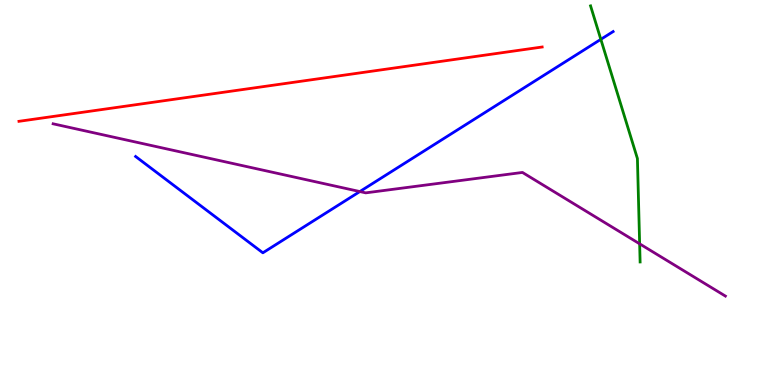[{'lines': ['blue', 'red'], 'intersections': []}, {'lines': ['green', 'red'], 'intersections': []}, {'lines': ['purple', 'red'], 'intersections': []}, {'lines': ['blue', 'green'], 'intersections': [{'x': 7.75, 'y': 8.98}]}, {'lines': ['blue', 'purple'], 'intersections': [{'x': 4.64, 'y': 5.02}]}, {'lines': ['green', 'purple'], 'intersections': [{'x': 8.25, 'y': 3.67}]}]